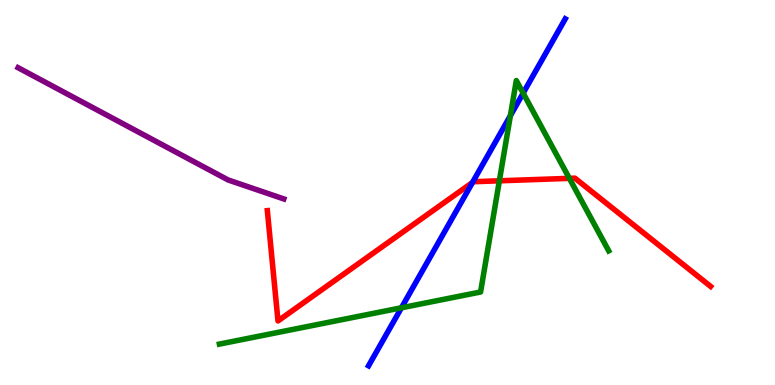[{'lines': ['blue', 'red'], 'intersections': [{'x': 6.1, 'y': 5.26}]}, {'lines': ['green', 'red'], 'intersections': [{'x': 6.44, 'y': 5.3}, {'x': 7.35, 'y': 5.37}]}, {'lines': ['purple', 'red'], 'intersections': []}, {'lines': ['blue', 'green'], 'intersections': [{'x': 5.18, 'y': 2.01}, {'x': 6.59, 'y': 7.0}, {'x': 6.75, 'y': 7.58}]}, {'lines': ['blue', 'purple'], 'intersections': []}, {'lines': ['green', 'purple'], 'intersections': []}]